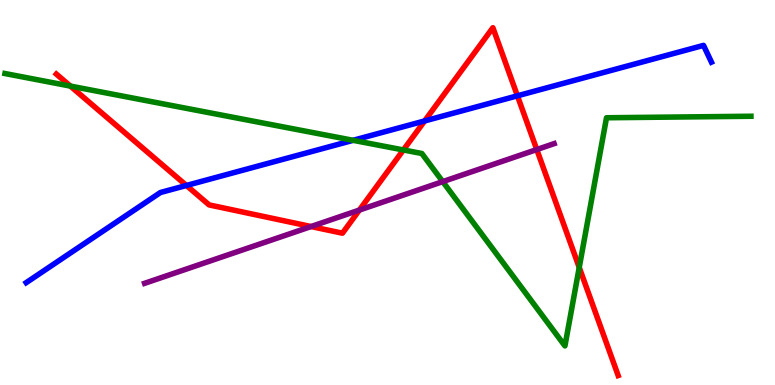[{'lines': ['blue', 'red'], 'intersections': [{'x': 2.41, 'y': 5.18}, {'x': 5.48, 'y': 6.86}, {'x': 6.68, 'y': 7.51}]}, {'lines': ['green', 'red'], 'intersections': [{'x': 0.908, 'y': 7.76}, {'x': 5.2, 'y': 6.11}, {'x': 7.47, 'y': 3.05}]}, {'lines': ['purple', 'red'], 'intersections': [{'x': 4.01, 'y': 4.12}, {'x': 4.64, 'y': 4.54}, {'x': 6.93, 'y': 6.12}]}, {'lines': ['blue', 'green'], 'intersections': [{'x': 4.56, 'y': 6.36}]}, {'lines': ['blue', 'purple'], 'intersections': []}, {'lines': ['green', 'purple'], 'intersections': [{'x': 5.71, 'y': 5.28}]}]